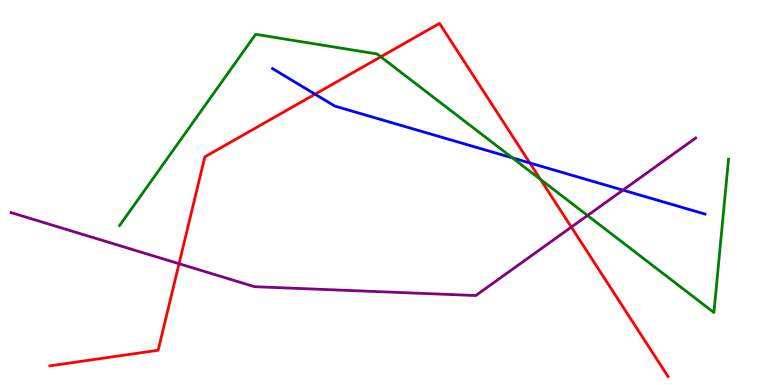[{'lines': ['blue', 'red'], 'intersections': [{'x': 4.07, 'y': 7.55}, {'x': 6.84, 'y': 5.77}]}, {'lines': ['green', 'red'], 'intersections': [{'x': 4.91, 'y': 8.52}, {'x': 6.97, 'y': 5.34}]}, {'lines': ['purple', 'red'], 'intersections': [{'x': 2.31, 'y': 3.15}, {'x': 7.37, 'y': 4.1}]}, {'lines': ['blue', 'green'], 'intersections': [{'x': 6.61, 'y': 5.9}]}, {'lines': ['blue', 'purple'], 'intersections': [{'x': 8.04, 'y': 5.06}]}, {'lines': ['green', 'purple'], 'intersections': [{'x': 7.58, 'y': 4.4}]}]